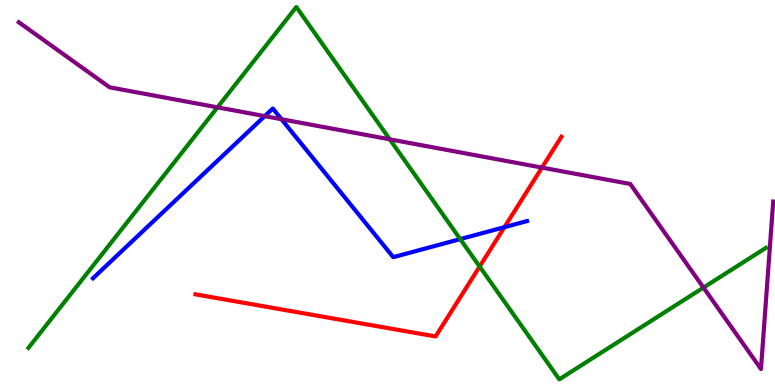[{'lines': ['blue', 'red'], 'intersections': [{'x': 6.51, 'y': 4.1}]}, {'lines': ['green', 'red'], 'intersections': [{'x': 6.19, 'y': 3.08}]}, {'lines': ['purple', 'red'], 'intersections': [{'x': 6.99, 'y': 5.65}]}, {'lines': ['blue', 'green'], 'intersections': [{'x': 5.94, 'y': 3.79}]}, {'lines': ['blue', 'purple'], 'intersections': [{'x': 3.42, 'y': 6.98}, {'x': 3.63, 'y': 6.9}]}, {'lines': ['green', 'purple'], 'intersections': [{'x': 2.81, 'y': 7.21}, {'x': 5.03, 'y': 6.38}, {'x': 9.08, 'y': 2.53}]}]